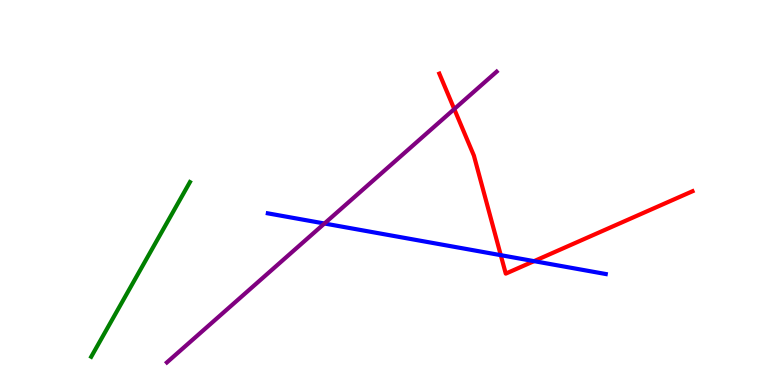[{'lines': ['blue', 'red'], 'intersections': [{'x': 6.46, 'y': 3.37}, {'x': 6.89, 'y': 3.22}]}, {'lines': ['green', 'red'], 'intersections': []}, {'lines': ['purple', 'red'], 'intersections': [{'x': 5.86, 'y': 7.17}]}, {'lines': ['blue', 'green'], 'intersections': []}, {'lines': ['blue', 'purple'], 'intersections': [{'x': 4.19, 'y': 4.19}]}, {'lines': ['green', 'purple'], 'intersections': []}]